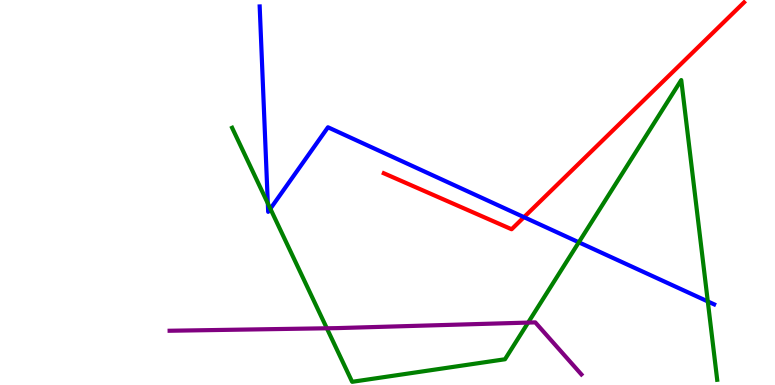[{'lines': ['blue', 'red'], 'intersections': [{'x': 6.76, 'y': 4.36}]}, {'lines': ['green', 'red'], 'intersections': []}, {'lines': ['purple', 'red'], 'intersections': []}, {'lines': ['blue', 'green'], 'intersections': [{'x': 3.46, 'y': 4.72}, {'x': 3.49, 'y': 4.58}, {'x': 7.47, 'y': 3.71}, {'x': 9.13, 'y': 2.17}]}, {'lines': ['blue', 'purple'], 'intersections': []}, {'lines': ['green', 'purple'], 'intersections': [{'x': 4.22, 'y': 1.47}, {'x': 6.81, 'y': 1.62}]}]